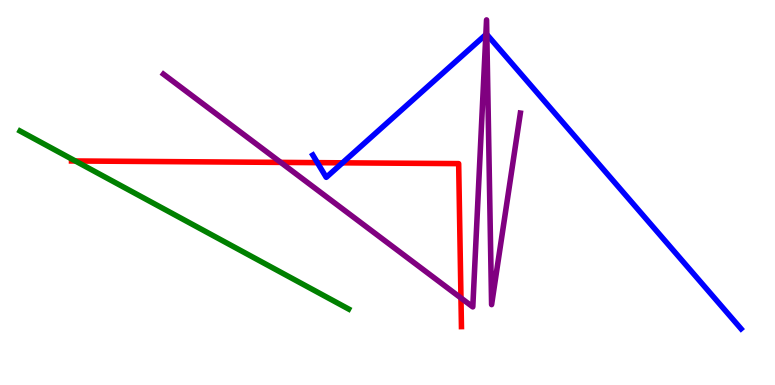[{'lines': ['blue', 'red'], 'intersections': [{'x': 4.1, 'y': 5.78}, {'x': 4.42, 'y': 5.77}]}, {'lines': ['green', 'red'], 'intersections': [{'x': 0.972, 'y': 5.82}]}, {'lines': ['purple', 'red'], 'intersections': [{'x': 3.62, 'y': 5.78}, {'x': 5.95, 'y': 2.26}]}, {'lines': ['blue', 'green'], 'intersections': []}, {'lines': ['blue', 'purple'], 'intersections': [{'x': 6.27, 'y': 9.1}, {'x': 6.28, 'y': 9.11}]}, {'lines': ['green', 'purple'], 'intersections': []}]